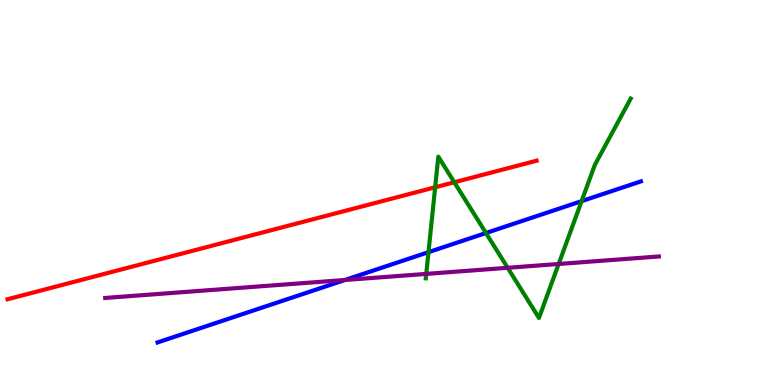[{'lines': ['blue', 'red'], 'intersections': []}, {'lines': ['green', 'red'], 'intersections': [{'x': 5.62, 'y': 5.14}, {'x': 5.86, 'y': 5.27}]}, {'lines': ['purple', 'red'], 'intersections': []}, {'lines': ['blue', 'green'], 'intersections': [{'x': 5.53, 'y': 3.45}, {'x': 6.27, 'y': 3.95}, {'x': 7.5, 'y': 4.78}]}, {'lines': ['blue', 'purple'], 'intersections': [{'x': 4.45, 'y': 2.73}]}, {'lines': ['green', 'purple'], 'intersections': [{'x': 5.5, 'y': 2.89}, {'x': 6.55, 'y': 3.04}, {'x': 7.21, 'y': 3.14}]}]